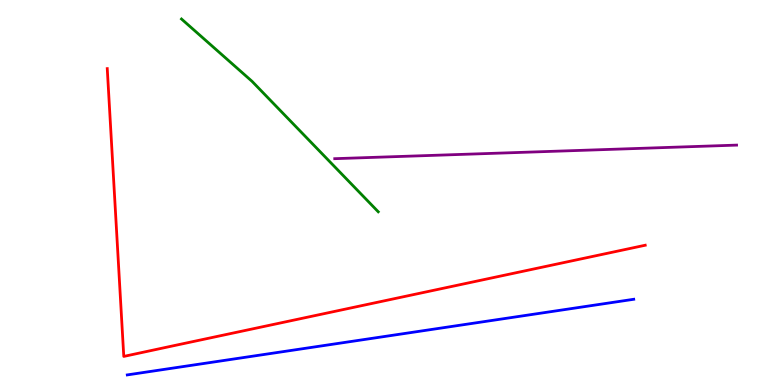[{'lines': ['blue', 'red'], 'intersections': []}, {'lines': ['green', 'red'], 'intersections': []}, {'lines': ['purple', 'red'], 'intersections': []}, {'lines': ['blue', 'green'], 'intersections': []}, {'lines': ['blue', 'purple'], 'intersections': []}, {'lines': ['green', 'purple'], 'intersections': []}]